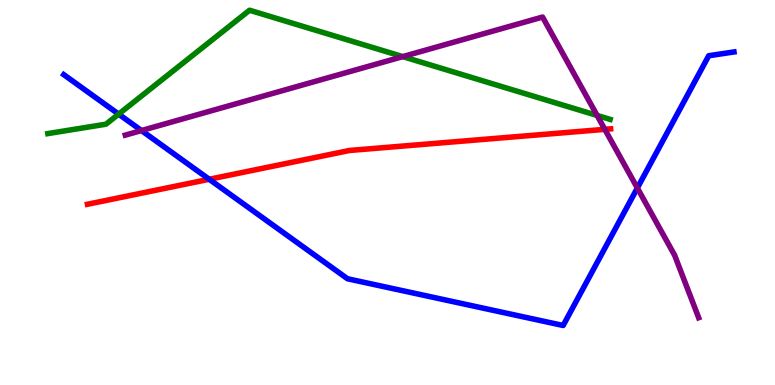[{'lines': ['blue', 'red'], 'intersections': [{'x': 2.7, 'y': 5.34}]}, {'lines': ['green', 'red'], 'intersections': []}, {'lines': ['purple', 'red'], 'intersections': [{'x': 7.8, 'y': 6.64}]}, {'lines': ['blue', 'green'], 'intersections': [{'x': 1.53, 'y': 7.04}]}, {'lines': ['blue', 'purple'], 'intersections': [{'x': 1.83, 'y': 6.61}, {'x': 8.22, 'y': 5.12}]}, {'lines': ['green', 'purple'], 'intersections': [{'x': 5.2, 'y': 8.53}, {'x': 7.7, 'y': 7.0}]}]